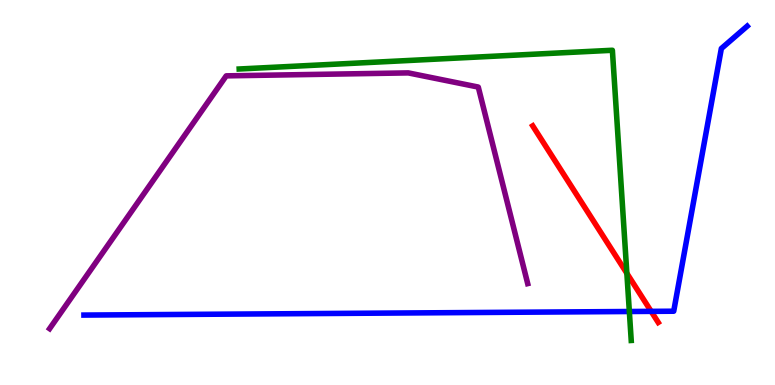[{'lines': ['blue', 'red'], 'intersections': [{'x': 8.4, 'y': 1.91}]}, {'lines': ['green', 'red'], 'intersections': [{'x': 8.09, 'y': 2.9}]}, {'lines': ['purple', 'red'], 'intersections': []}, {'lines': ['blue', 'green'], 'intersections': [{'x': 8.12, 'y': 1.91}]}, {'lines': ['blue', 'purple'], 'intersections': []}, {'lines': ['green', 'purple'], 'intersections': []}]